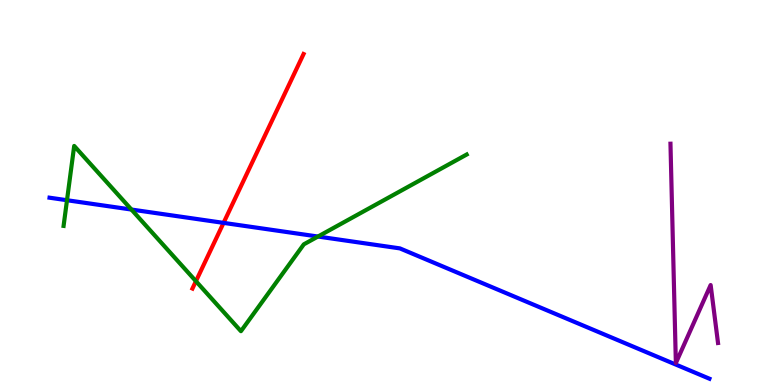[{'lines': ['blue', 'red'], 'intersections': [{'x': 2.88, 'y': 4.21}]}, {'lines': ['green', 'red'], 'intersections': [{'x': 2.53, 'y': 2.7}]}, {'lines': ['purple', 'red'], 'intersections': []}, {'lines': ['blue', 'green'], 'intersections': [{'x': 0.864, 'y': 4.8}, {'x': 1.7, 'y': 4.56}, {'x': 4.1, 'y': 3.86}]}, {'lines': ['blue', 'purple'], 'intersections': []}, {'lines': ['green', 'purple'], 'intersections': []}]